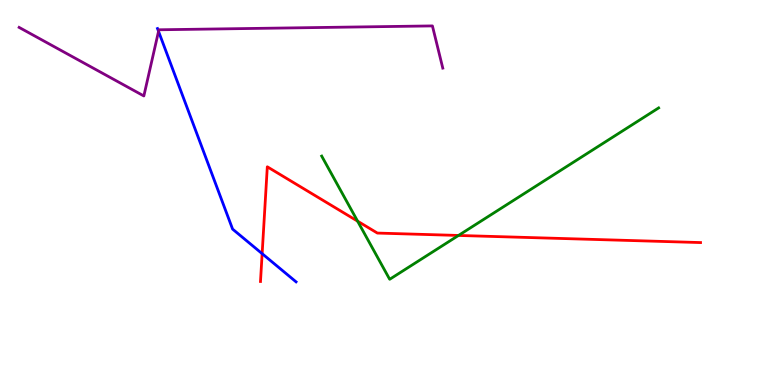[{'lines': ['blue', 'red'], 'intersections': [{'x': 3.38, 'y': 3.41}]}, {'lines': ['green', 'red'], 'intersections': [{'x': 4.61, 'y': 4.26}, {'x': 5.92, 'y': 3.88}]}, {'lines': ['purple', 'red'], 'intersections': []}, {'lines': ['blue', 'green'], 'intersections': []}, {'lines': ['blue', 'purple'], 'intersections': [{'x': 2.05, 'y': 9.19}]}, {'lines': ['green', 'purple'], 'intersections': []}]